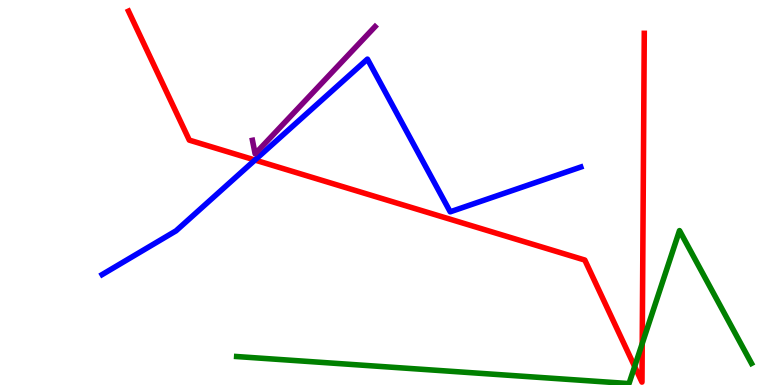[{'lines': ['blue', 'red'], 'intersections': [{'x': 3.29, 'y': 5.84}]}, {'lines': ['green', 'red'], 'intersections': [{'x': 8.19, 'y': 0.48}, {'x': 8.29, 'y': 1.08}]}, {'lines': ['purple', 'red'], 'intersections': []}, {'lines': ['blue', 'green'], 'intersections': []}, {'lines': ['blue', 'purple'], 'intersections': []}, {'lines': ['green', 'purple'], 'intersections': []}]